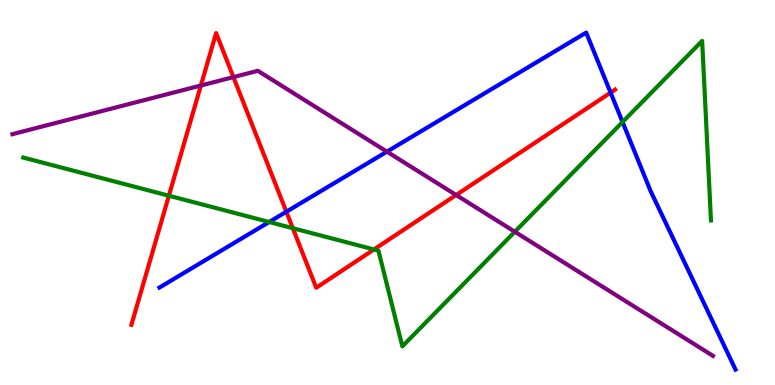[{'lines': ['blue', 'red'], 'intersections': [{'x': 3.69, 'y': 4.5}, {'x': 7.88, 'y': 7.59}]}, {'lines': ['green', 'red'], 'intersections': [{'x': 2.18, 'y': 4.92}, {'x': 3.78, 'y': 4.07}, {'x': 4.83, 'y': 3.52}]}, {'lines': ['purple', 'red'], 'intersections': [{'x': 2.59, 'y': 7.78}, {'x': 3.01, 'y': 8.0}, {'x': 5.89, 'y': 4.93}]}, {'lines': ['blue', 'green'], 'intersections': [{'x': 3.47, 'y': 4.23}, {'x': 8.03, 'y': 6.83}]}, {'lines': ['blue', 'purple'], 'intersections': [{'x': 4.99, 'y': 6.06}]}, {'lines': ['green', 'purple'], 'intersections': [{'x': 6.64, 'y': 3.98}]}]